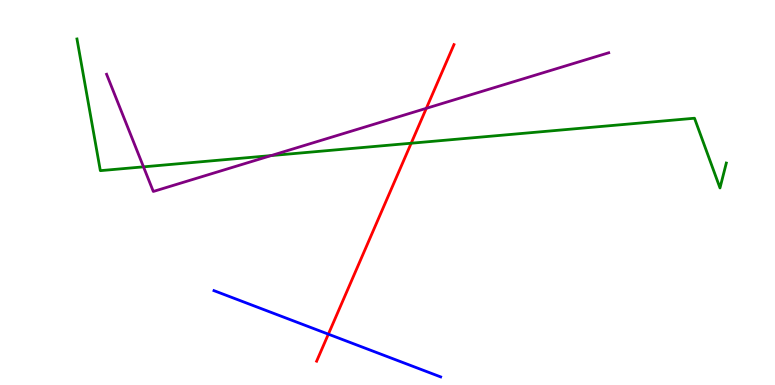[{'lines': ['blue', 'red'], 'intersections': [{'x': 4.24, 'y': 1.32}]}, {'lines': ['green', 'red'], 'intersections': [{'x': 5.31, 'y': 6.28}]}, {'lines': ['purple', 'red'], 'intersections': [{'x': 5.5, 'y': 7.19}]}, {'lines': ['blue', 'green'], 'intersections': []}, {'lines': ['blue', 'purple'], 'intersections': []}, {'lines': ['green', 'purple'], 'intersections': [{'x': 1.85, 'y': 5.67}, {'x': 3.5, 'y': 5.96}]}]